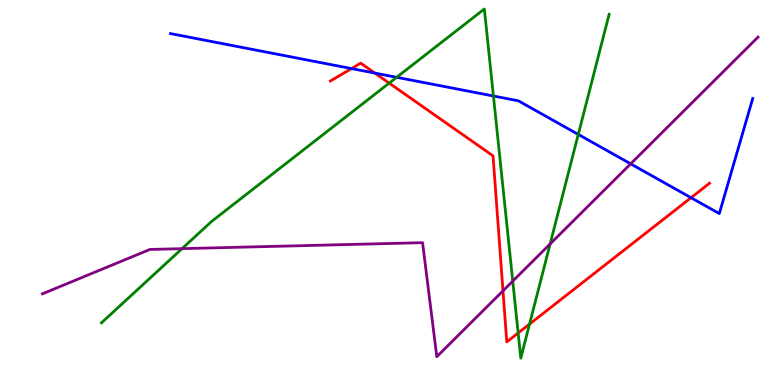[{'lines': ['blue', 'red'], 'intersections': [{'x': 4.54, 'y': 8.22}, {'x': 4.84, 'y': 8.1}, {'x': 8.92, 'y': 4.86}]}, {'lines': ['green', 'red'], 'intersections': [{'x': 5.02, 'y': 7.84}, {'x': 6.69, 'y': 1.35}, {'x': 6.83, 'y': 1.58}]}, {'lines': ['purple', 'red'], 'intersections': [{'x': 6.49, 'y': 2.45}]}, {'lines': ['blue', 'green'], 'intersections': [{'x': 5.12, 'y': 7.99}, {'x': 6.37, 'y': 7.51}, {'x': 7.46, 'y': 6.51}]}, {'lines': ['blue', 'purple'], 'intersections': [{'x': 8.14, 'y': 5.74}]}, {'lines': ['green', 'purple'], 'intersections': [{'x': 2.35, 'y': 3.54}, {'x': 6.62, 'y': 2.7}, {'x': 7.1, 'y': 3.66}]}]